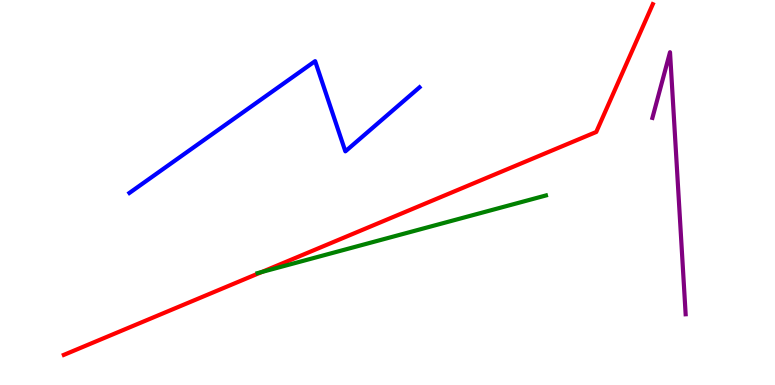[{'lines': ['blue', 'red'], 'intersections': []}, {'lines': ['green', 'red'], 'intersections': [{'x': 3.38, 'y': 2.94}]}, {'lines': ['purple', 'red'], 'intersections': []}, {'lines': ['blue', 'green'], 'intersections': []}, {'lines': ['blue', 'purple'], 'intersections': []}, {'lines': ['green', 'purple'], 'intersections': []}]